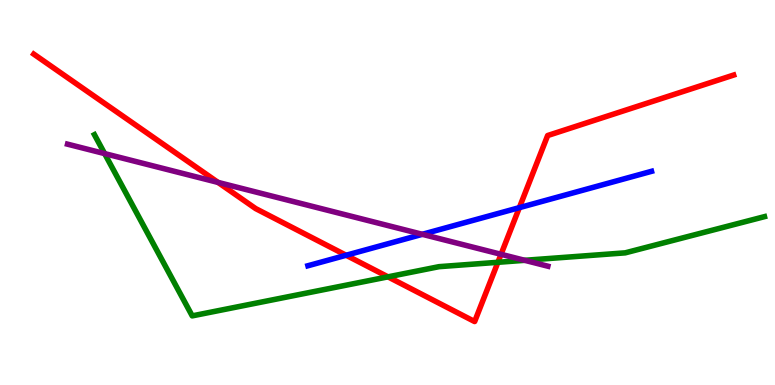[{'lines': ['blue', 'red'], 'intersections': [{'x': 4.47, 'y': 3.37}, {'x': 6.7, 'y': 4.61}]}, {'lines': ['green', 'red'], 'intersections': [{'x': 5.01, 'y': 2.81}, {'x': 6.42, 'y': 3.19}]}, {'lines': ['purple', 'red'], 'intersections': [{'x': 2.81, 'y': 5.26}, {'x': 6.47, 'y': 3.39}]}, {'lines': ['blue', 'green'], 'intersections': []}, {'lines': ['blue', 'purple'], 'intersections': [{'x': 5.45, 'y': 3.91}]}, {'lines': ['green', 'purple'], 'intersections': [{'x': 1.35, 'y': 6.01}, {'x': 6.77, 'y': 3.24}]}]